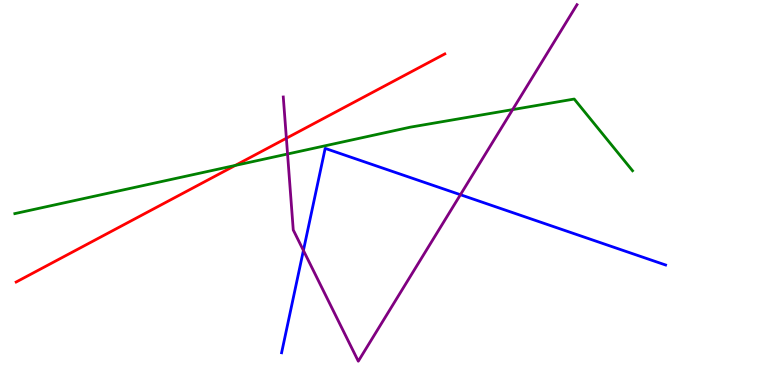[{'lines': ['blue', 'red'], 'intersections': []}, {'lines': ['green', 'red'], 'intersections': [{'x': 3.04, 'y': 5.7}]}, {'lines': ['purple', 'red'], 'intersections': [{'x': 3.7, 'y': 6.41}]}, {'lines': ['blue', 'green'], 'intersections': []}, {'lines': ['blue', 'purple'], 'intersections': [{'x': 3.92, 'y': 3.49}, {'x': 5.94, 'y': 4.94}]}, {'lines': ['green', 'purple'], 'intersections': [{'x': 3.71, 'y': 6.0}, {'x': 6.61, 'y': 7.15}]}]